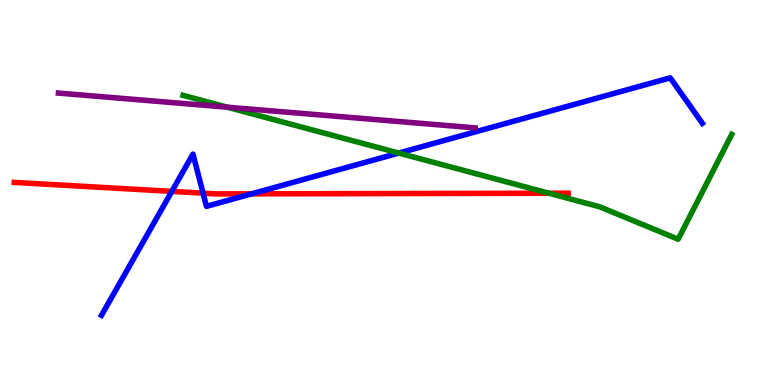[{'lines': ['blue', 'red'], 'intersections': [{'x': 2.22, 'y': 5.03}, {'x': 2.62, 'y': 4.98}, {'x': 3.25, 'y': 4.96}]}, {'lines': ['green', 'red'], 'intersections': [{'x': 7.08, 'y': 4.98}]}, {'lines': ['purple', 'red'], 'intersections': []}, {'lines': ['blue', 'green'], 'intersections': [{'x': 5.15, 'y': 6.02}]}, {'lines': ['blue', 'purple'], 'intersections': []}, {'lines': ['green', 'purple'], 'intersections': [{'x': 2.93, 'y': 7.22}]}]